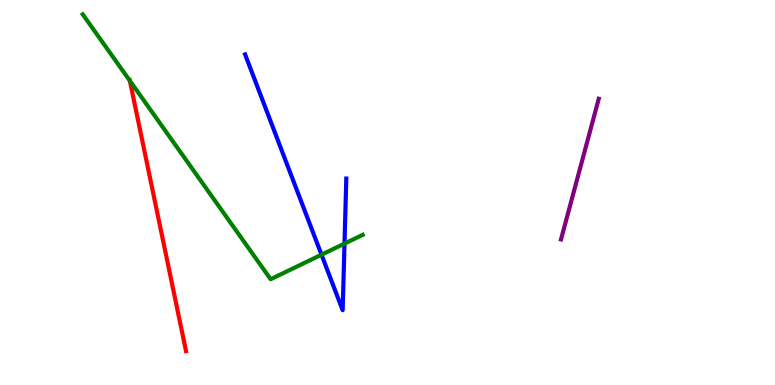[{'lines': ['blue', 'red'], 'intersections': []}, {'lines': ['green', 'red'], 'intersections': [{'x': 1.68, 'y': 7.9}]}, {'lines': ['purple', 'red'], 'intersections': []}, {'lines': ['blue', 'green'], 'intersections': [{'x': 4.15, 'y': 3.38}, {'x': 4.45, 'y': 3.67}]}, {'lines': ['blue', 'purple'], 'intersections': []}, {'lines': ['green', 'purple'], 'intersections': []}]